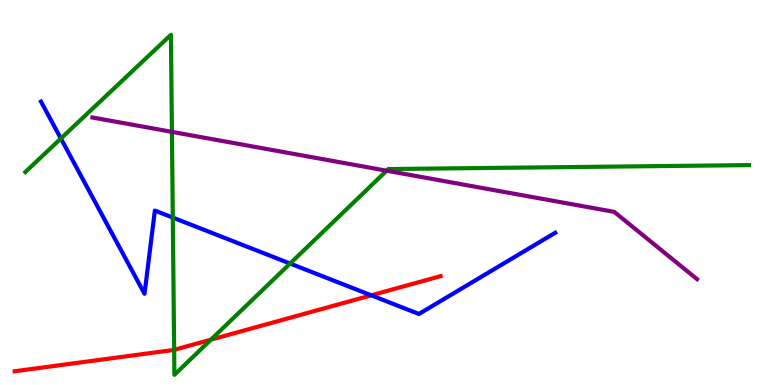[{'lines': ['blue', 'red'], 'intersections': [{'x': 4.79, 'y': 2.33}]}, {'lines': ['green', 'red'], 'intersections': [{'x': 2.25, 'y': 0.913}, {'x': 2.72, 'y': 1.18}]}, {'lines': ['purple', 'red'], 'intersections': []}, {'lines': ['blue', 'green'], 'intersections': [{'x': 0.786, 'y': 6.4}, {'x': 2.23, 'y': 4.35}, {'x': 3.74, 'y': 3.15}]}, {'lines': ['blue', 'purple'], 'intersections': []}, {'lines': ['green', 'purple'], 'intersections': [{'x': 2.22, 'y': 6.57}, {'x': 4.99, 'y': 5.57}]}]